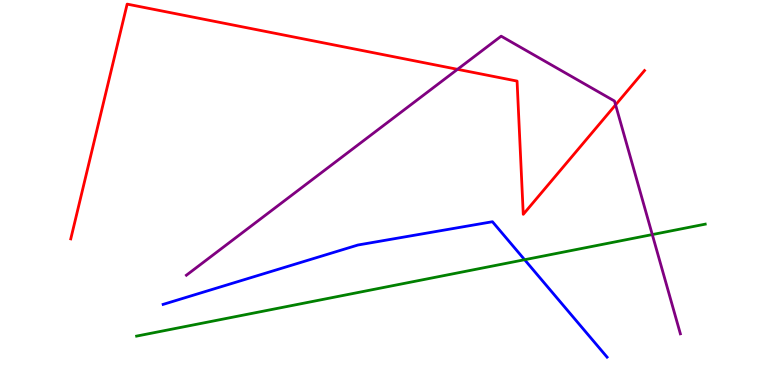[{'lines': ['blue', 'red'], 'intersections': []}, {'lines': ['green', 'red'], 'intersections': []}, {'lines': ['purple', 'red'], 'intersections': [{'x': 5.9, 'y': 8.2}, {'x': 7.94, 'y': 7.28}]}, {'lines': ['blue', 'green'], 'intersections': [{'x': 6.77, 'y': 3.25}]}, {'lines': ['blue', 'purple'], 'intersections': []}, {'lines': ['green', 'purple'], 'intersections': [{'x': 8.42, 'y': 3.91}]}]